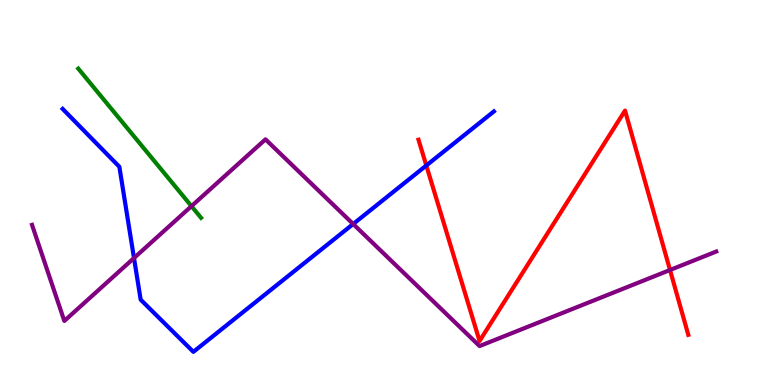[{'lines': ['blue', 'red'], 'intersections': [{'x': 5.5, 'y': 5.7}]}, {'lines': ['green', 'red'], 'intersections': []}, {'lines': ['purple', 'red'], 'intersections': [{'x': 8.65, 'y': 2.99}]}, {'lines': ['blue', 'green'], 'intersections': []}, {'lines': ['blue', 'purple'], 'intersections': [{'x': 1.73, 'y': 3.3}, {'x': 4.56, 'y': 4.18}]}, {'lines': ['green', 'purple'], 'intersections': [{'x': 2.47, 'y': 4.65}]}]